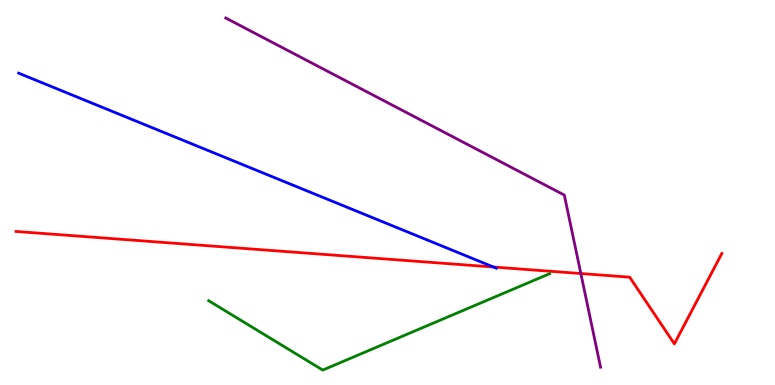[{'lines': ['blue', 'red'], 'intersections': [{'x': 6.37, 'y': 3.06}]}, {'lines': ['green', 'red'], 'intersections': []}, {'lines': ['purple', 'red'], 'intersections': [{'x': 7.49, 'y': 2.9}]}, {'lines': ['blue', 'green'], 'intersections': []}, {'lines': ['blue', 'purple'], 'intersections': []}, {'lines': ['green', 'purple'], 'intersections': []}]